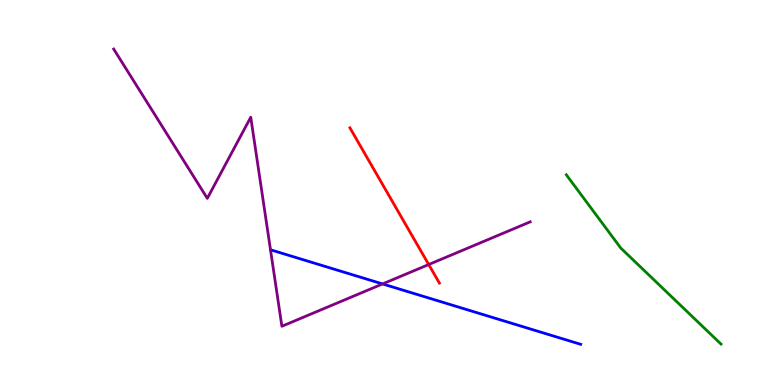[{'lines': ['blue', 'red'], 'intersections': []}, {'lines': ['green', 'red'], 'intersections': []}, {'lines': ['purple', 'red'], 'intersections': [{'x': 5.53, 'y': 3.13}]}, {'lines': ['blue', 'green'], 'intersections': []}, {'lines': ['blue', 'purple'], 'intersections': [{'x': 4.94, 'y': 2.63}]}, {'lines': ['green', 'purple'], 'intersections': []}]